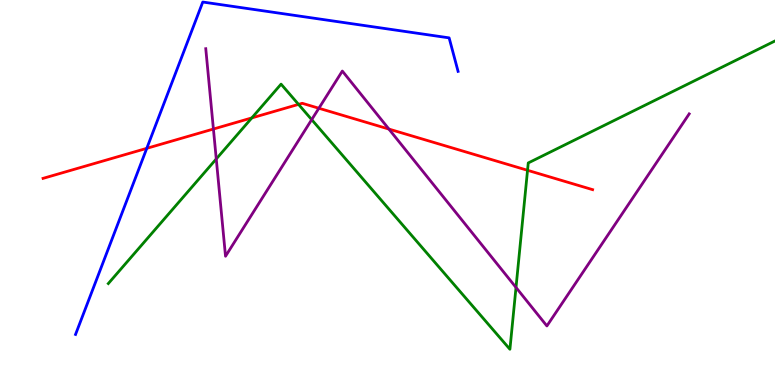[{'lines': ['blue', 'red'], 'intersections': [{'x': 1.89, 'y': 6.15}]}, {'lines': ['green', 'red'], 'intersections': [{'x': 3.25, 'y': 6.94}, {'x': 3.85, 'y': 7.29}, {'x': 6.81, 'y': 5.58}]}, {'lines': ['purple', 'red'], 'intersections': [{'x': 2.75, 'y': 6.65}, {'x': 4.11, 'y': 7.19}, {'x': 5.02, 'y': 6.65}]}, {'lines': ['blue', 'green'], 'intersections': []}, {'lines': ['blue', 'purple'], 'intersections': []}, {'lines': ['green', 'purple'], 'intersections': [{'x': 2.79, 'y': 5.87}, {'x': 4.02, 'y': 6.89}, {'x': 6.66, 'y': 2.53}]}]